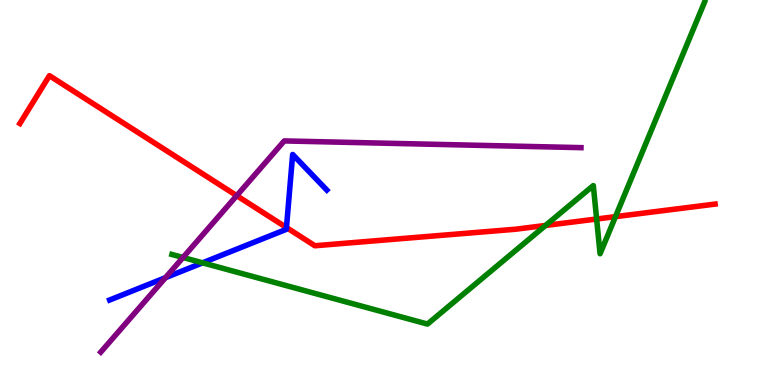[{'lines': ['blue', 'red'], 'intersections': [{'x': 3.7, 'y': 4.09}]}, {'lines': ['green', 'red'], 'intersections': [{'x': 7.04, 'y': 4.14}, {'x': 7.7, 'y': 4.31}, {'x': 7.94, 'y': 4.37}]}, {'lines': ['purple', 'red'], 'intersections': [{'x': 3.05, 'y': 4.92}]}, {'lines': ['blue', 'green'], 'intersections': [{'x': 2.61, 'y': 3.17}]}, {'lines': ['blue', 'purple'], 'intersections': [{'x': 2.13, 'y': 2.79}]}, {'lines': ['green', 'purple'], 'intersections': [{'x': 2.36, 'y': 3.31}]}]